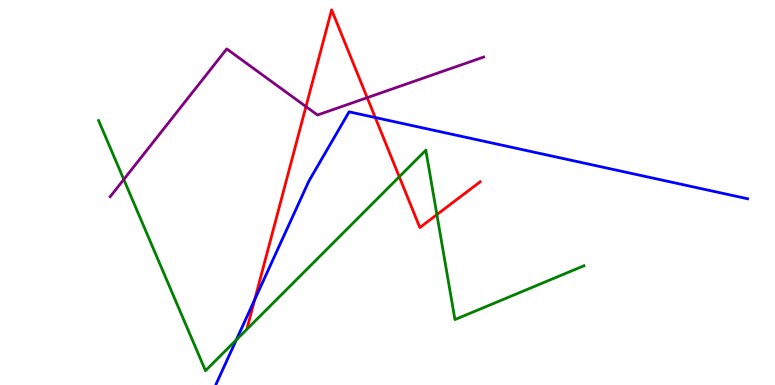[{'lines': ['blue', 'red'], 'intersections': [{'x': 3.29, 'y': 2.22}, {'x': 4.84, 'y': 6.95}]}, {'lines': ['green', 'red'], 'intersections': [{'x': 5.15, 'y': 5.41}, {'x': 5.64, 'y': 4.43}]}, {'lines': ['purple', 'red'], 'intersections': [{'x': 3.95, 'y': 7.23}, {'x': 4.74, 'y': 7.46}]}, {'lines': ['blue', 'green'], 'intersections': [{'x': 3.05, 'y': 1.17}]}, {'lines': ['blue', 'purple'], 'intersections': []}, {'lines': ['green', 'purple'], 'intersections': [{'x': 1.6, 'y': 5.34}]}]